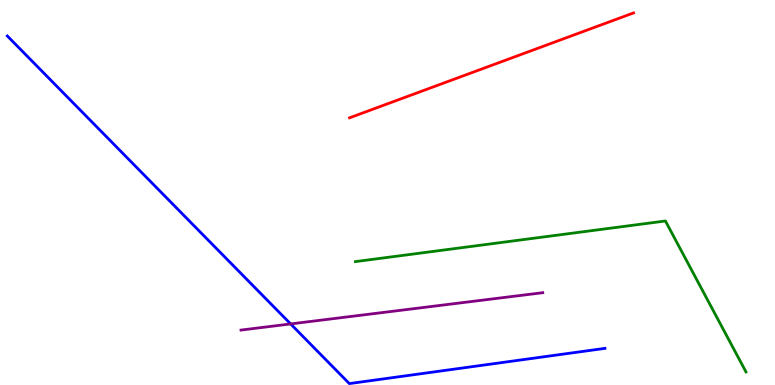[{'lines': ['blue', 'red'], 'intersections': []}, {'lines': ['green', 'red'], 'intersections': []}, {'lines': ['purple', 'red'], 'intersections': []}, {'lines': ['blue', 'green'], 'intersections': []}, {'lines': ['blue', 'purple'], 'intersections': [{'x': 3.75, 'y': 1.59}]}, {'lines': ['green', 'purple'], 'intersections': []}]